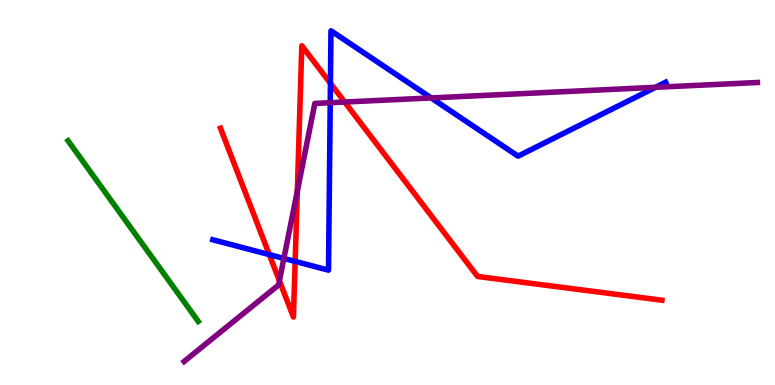[{'lines': ['blue', 'red'], 'intersections': [{'x': 3.48, 'y': 3.39}, {'x': 3.81, 'y': 3.21}, {'x': 4.26, 'y': 7.84}]}, {'lines': ['green', 'red'], 'intersections': []}, {'lines': ['purple', 'red'], 'intersections': [{'x': 3.61, 'y': 2.71}, {'x': 3.84, 'y': 5.04}, {'x': 4.45, 'y': 7.35}]}, {'lines': ['blue', 'green'], 'intersections': []}, {'lines': ['blue', 'purple'], 'intersections': [{'x': 3.66, 'y': 3.29}, {'x': 4.26, 'y': 7.33}, {'x': 5.56, 'y': 7.46}, {'x': 8.46, 'y': 7.73}]}, {'lines': ['green', 'purple'], 'intersections': []}]